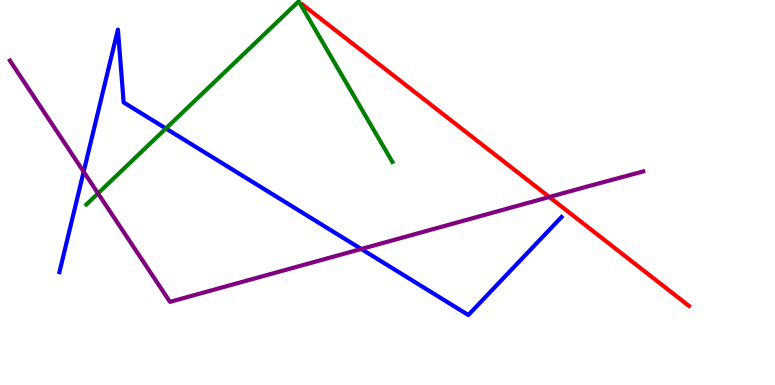[{'lines': ['blue', 'red'], 'intersections': []}, {'lines': ['green', 'red'], 'intersections': []}, {'lines': ['purple', 'red'], 'intersections': [{'x': 7.09, 'y': 4.88}]}, {'lines': ['blue', 'green'], 'intersections': [{'x': 2.14, 'y': 6.66}]}, {'lines': ['blue', 'purple'], 'intersections': [{'x': 1.08, 'y': 5.54}, {'x': 4.66, 'y': 3.53}]}, {'lines': ['green', 'purple'], 'intersections': [{'x': 1.26, 'y': 4.98}]}]